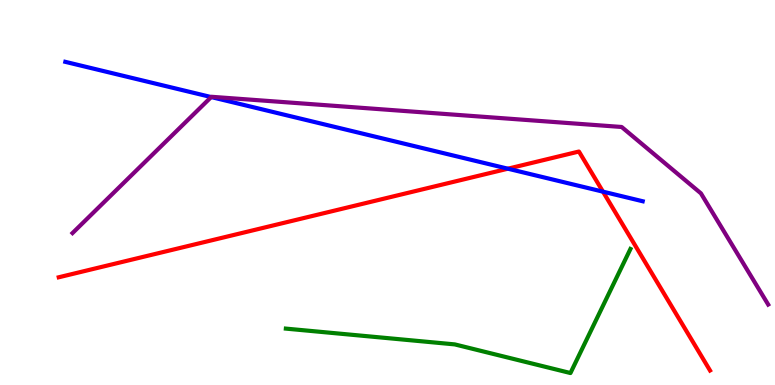[{'lines': ['blue', 'red'], 'intersections': [{'x': 6.55, 'y': 5.62}, {'x': 7.78, 'y': 5.02}]}, {'lines': ['green', 'red'], 'intersections': []}, {'lines': ['purple', 'red'], 'intersections': []}, {'lines': ['blue', 'green'], 'intersections': []}, {'lines': ['blue', 'purple'], 'intersections': [{'x': 2.73, 'y': 7.48}]}, {'lines': ['green', 'purple'], 'intersections': []}]